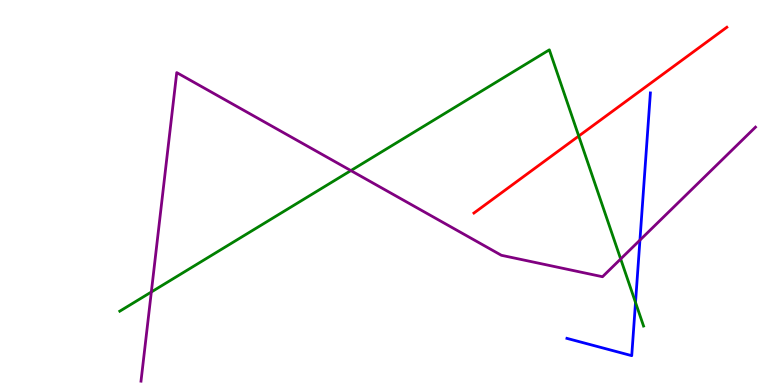[{'lines': ['blue', 'red'], 'intersections': []}, {'lines': ['green', 'red'], 'intersections': [{'x': 7.47, 'y': 6.47}]}, {'lines': ['purple', 'red'], 'intersections': []}, {'lines': ['blue', 'green'], 'intersections': [{'x': 8.2, 'y': 2.14}]}, {'lines': ['blue', 'purple'], 'intersections': [{'x': 8.26, 'y': 3.76}]}, {'lines': ['green', 'purple'], 'intersections': [{'x': 1.95, 'y': 2.42}, {'x': 4.53, 'y': 5.57}, {'x': 8.01, 'y': 3.27}]}]